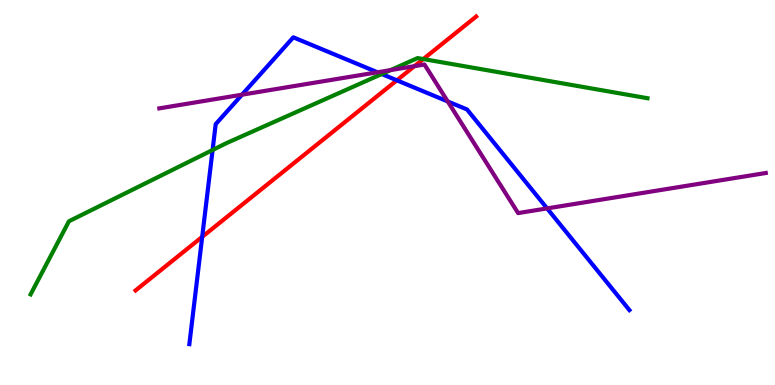[{'lines': ['blue', 'red'], 'intersections': [{'x': 2.61, 'y': 3.85}, {'x': 5.12, 'y': 7.91}]}, {'lines': ['green', 'red'], 'intersections': [{'x': 5.46, 'y': 8.47}]}, {'lines': ['purple', 'red'], 'intersections': [{'x': 5.35, 'y': 8.28}]}, {'lines': ['blue', 'green'], 'intersections': [{'x': 2.74, 'y': 6.1}, {'x': 4.93, 'y': 8.08}]}, {'lines': ['blue', 'purple'], 'intersections': [{'x': 3.12, 'y': 7.54}, {'x': 4.87, 'y': 8.12}, {'x': 5.78, 'y': 7.36}, {'x': 7.06, 'y': 4.59}]}, {'lines': ['green', 'purple'], 'intersections': [{'x': 5.04, 'y': 8.18}]}]